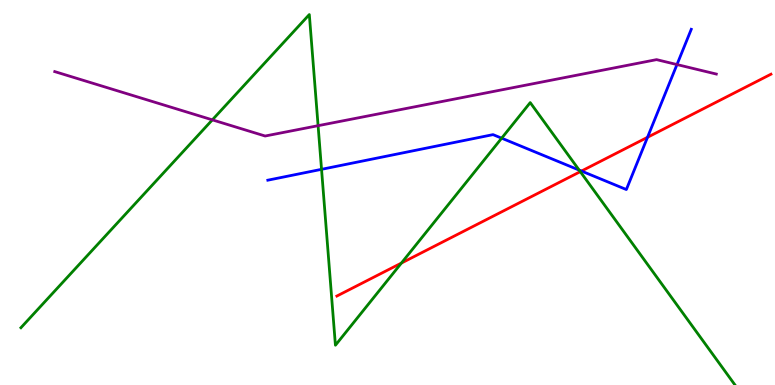[{'lines': ['blue', 'red'], 'intersections': [{'x': 7.5, 'y': 5.56}, {'x': 8.36, 'y': 6.43}]}, {'lines': ['green', 'red'], 'intersections': [{'x': 5.18, 'y': 3.17}, {'x': 7.49, 'y': 5.54}]}, {'lines': ['purple', 'red'], 'intersections': []}, {'lines': ['blue', 'green'], 'intersections': [{'x': 4.15, 'y': 5.6}, {'x': 6.47, 'y': 6.41}, {'x': 7.47, 'y': 5.58}]}, {'lines': ['blue', 'purple'], 'intersections': [{'x': 8.74, 'y': 8.32}]}, {'lines': ['green', 'purple'], 'intersections': [{'x': 2.74, 'y': 6.89}, {'x': 4.1, 'y': 6.74}]}]